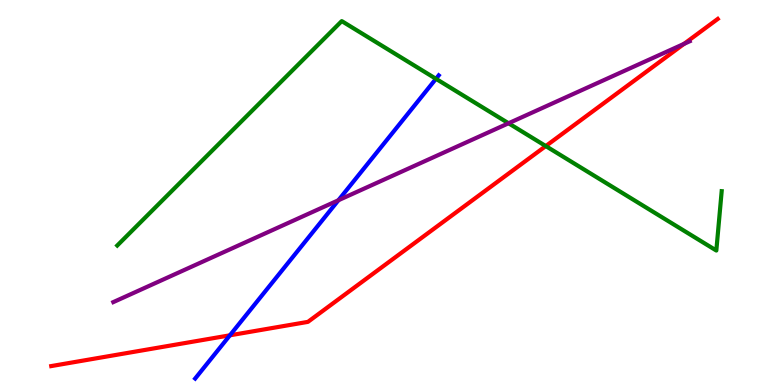[{'lines': ['blue', 'red'], 'intersections': [{'x': 2.97, 'y': 1.29}]}, {'lines': ['green', 'red'], 'intersections': [{'x': 7.04, 'y': 6.21}]}, {'lines': ['purple', 'red'], 'intersections': [{'x': 8.83, 'y': 8.86}]}, {'lines': ['blue', 'green'], 'intersections': [{'x': 5.63, 'y': 7.95}]}, {'lines': ['blue', 'purple'], 'intersections': [{'x': 4.37, 'y': 4.8}]}, {'lines': ['green', 'purple'], 'intersections': [{'x': 6.56, 'y': 6.8}]}]